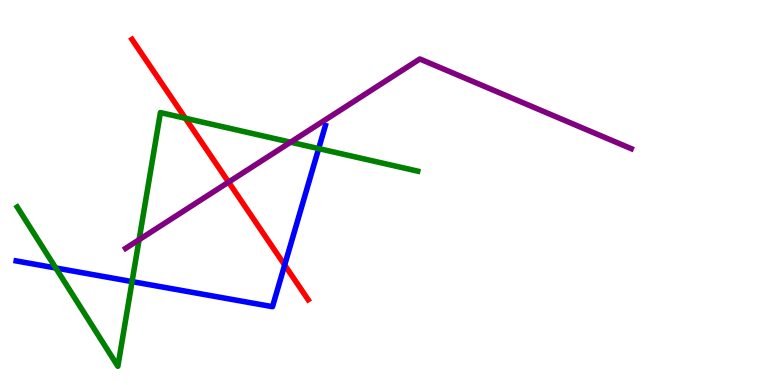[{'lines': ['blue', 'red'], 'intersections': [{'x': 3.67, 'y': 3.12}]}, {'lines': ['green', 'red'], 'intersections': [{'x': 2.39, 'y': 6.93}]}, {'lines': ['purple', 'red'], 'intersections': [{'x': 2.95, 'y': 5.27}]}, {'lines': ['blue', 'green'], 'intersections': [{'x': 0.719, 'y': 3.04}, {'x': 1.7, 'y': 2.69}, {'x': 4.11, 'y': 6.14}]}, {'lines': ['blue', 'purple'], 'intersections': []}, {'lines': ['green', 'purple'], 'intersections': [{'x': 1.79, 'y': 3.77}, {'x': 3.75, 'y': 6.31}]}]